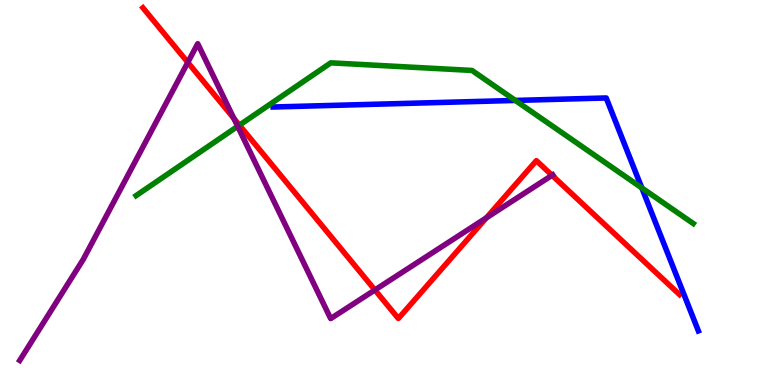[{'lines': ['blue', 'red'], 'intersections': []}, {'lines': ['green', 'red'], 'intersections': [{'x': 3.09, 'y': 6.75}]}, {'lines': ['purple', 'red'], 'intersections': [{'x': 2.42, 'y': 8.38}, {'x': 3.02, 'y': 6.93}, {'x': 4.84, 'y': 2.47}, {'x': 6.28, 'y': 4.34}, {'x': 7.12, 'y': 5.45}]}, {'lines': ['blue', 'green'], 'intersections': [{'x': 6.65, 'y': 7.39}, {'x': 8.28, 'y': 5.12}]}, {'lines': ['blue', 'purple'], 'intersections': []}, {'lines': ['green', 'purple'], 'intersections': [{'x': 3.07, 'y': 6.72}]}]